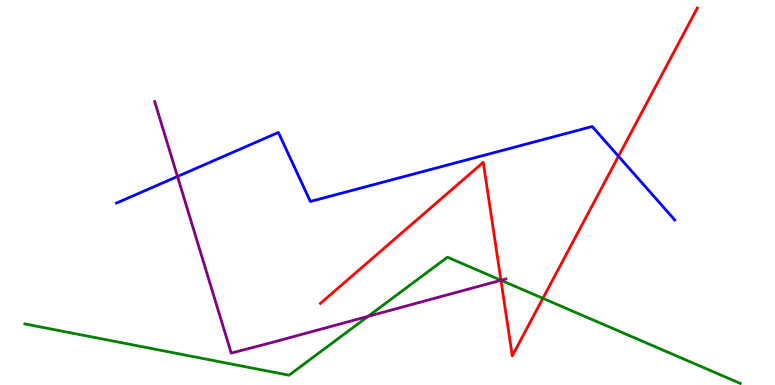[{'lines': ['blue', 'red'], 'intersections': [{'x': 7.98, 'y': 5.94}]}, {'lines': ['green', 'red'], 'intersections': [{'x': 6.46, 'y': 2.72}, {'x': 7.01, 'y': 2.25}]}, {'lines': ['purple', 'red'], 'intersections': [{'x': 6.46, 'y': 2.72}]}, {'lines': ['blue', 'green'], 'intersections': []}, {'lines': ['blue', 'purple'], 'intersections': [{'x': 2.29, 'y': 5.42}]}, {'lines': ['green', 'purple'], 'intersections': [{'x': 4.75, 'y': 1.78}, {'x': 6.46, 'y': 2.72}]}]